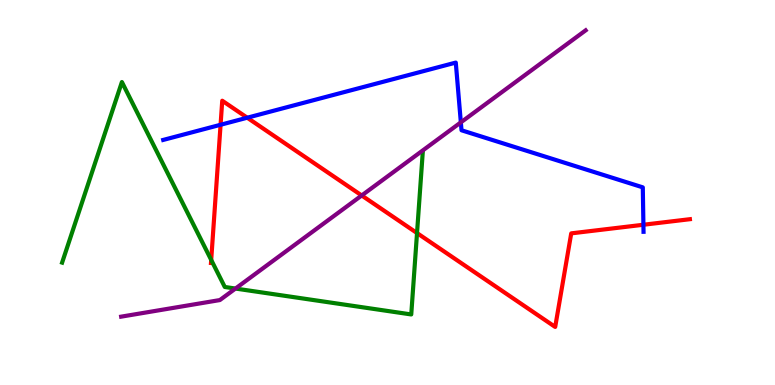[{'lines': ['blue', 'red'], 'intersections': [{'x': 2.85, 'y': 6.76}, {'x': 3.19, 'y': 6.94}, {'x': 8.3, 'y': 4.16}]}, {'lines': ['green', 'red'], 'intersections': [{'x': 2.73, 'y': 3.25}, {'x': 5.38, 'y': 3.95}]}, {'lines': ['purple', 'red'], 'intersections': [{'x': 4.67, 'y': 4.92}]}, {'lines': ['blue', 'green'], 'intersections': []}, {'lines': ['blue', 'purple'], 'intersections': [{'x': 5.95, 'y': 6.82}]}, {'lines': ['green', 'purple'], 'intersections': [{'x': 3.04, 'y': 2.51}]}]